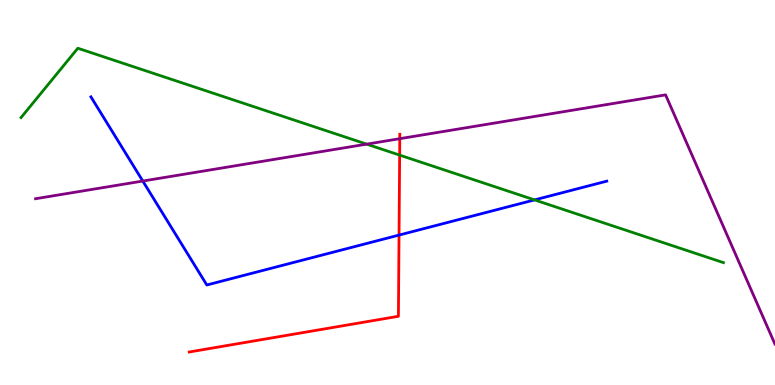[{'lines': ['blue', 'red'], 'intersections': [{'x': 5.15, 'y': 3.89}]}, {'lines': ['green', 'red'], 'intersections': [{'x': 5.16, 'y': 5.97}]}, {'lines': ['purple', 'red'], 'intersections': [{'x': 5.16, 'y': 6.4}]}, {'lines': ['blue', 'green'], 'intersections': [{'x': 6.9, 'y': 4.81}]}, {'lines': ['blue', 'purple'], 'intersections': [{'x': 1.84, 'y': 5.3}]}, {'lines': ['green', 'purple'], 'intersections': [{'x': 4.73, 'y': 6.26}]}]